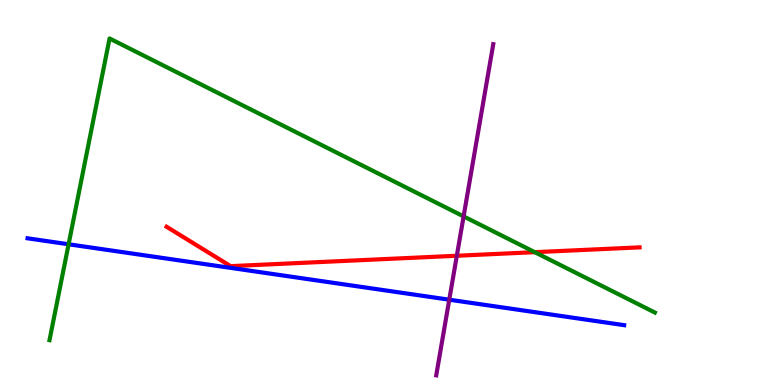[{'lines': ['blue', 'red'], 'intersections': []}, {'lines': ['green', 'red'], 'intersections': [{'x': 6.9, 'y': 3.45}]}, {'lines': ['purple', 'red'], 'intersections': [{'x': 5.89, 'y': 3.36}]}, {'lines': ['blue', 'green'], 'intersections': [{'x': 0.885, 'y': 3.66}]}, {'lines': ['blue', 'purple'], 'intersections': [{'x': 5.8, 'y': 2.22}]}, {'lines': ['green', 'purple'], 'intersections': [{'x': 5.98, 'y': 4.38}]}]